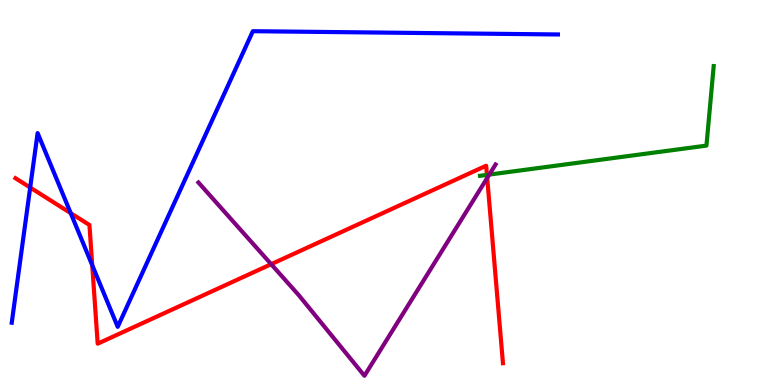[{'lines': ['blue', 'red'], 'intersections': [{'x': 0.39, 'y': 5.13}, {'x': 0.912, 'y': 4.46}, {'x': 1.19, 'y': 3.11}]}, {'lines': ['green', 'red'], 'intersections': [{'x': 6.28, 'y': 5.46}]}, {'lines': ['purple', 'red'], 'intersections': [{'x': 3.5, 'y': 3.14}, {'x': 6.29, 'y': 5.38}]}, {'lines': ['blue', 'green'], 'intersections': []}, {'lines': ['blue', 'purple'], 'intersections': []}, {'lines': ['green', 'purple'], 'intersections': [{'x': 6.31, 'y': 5.47}]}]